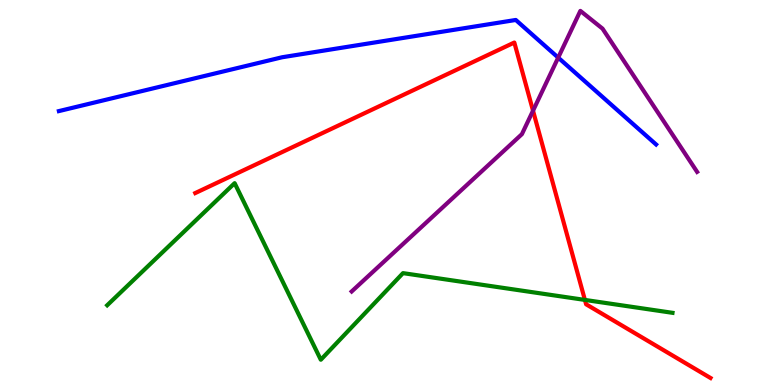[{'lines': ['blue', 'red'], 'intersections': []}, {'lines': ['green', 'red'], 'intersections': [{'x': 7.55, 'y': 2.21}]}, {'lines': ['purple', 'red'], 'intersections': [{'x': 6.88, 'y': 7.12}]}, {'lines': ['blue', 'green'], 'intersections': []}, {'lines': ['blue', 'purple'], 'intersections': [{'x': 7.2, 'y': 8.5}]}, {'lines': ['green', 'purple'], 'intersections': []}]